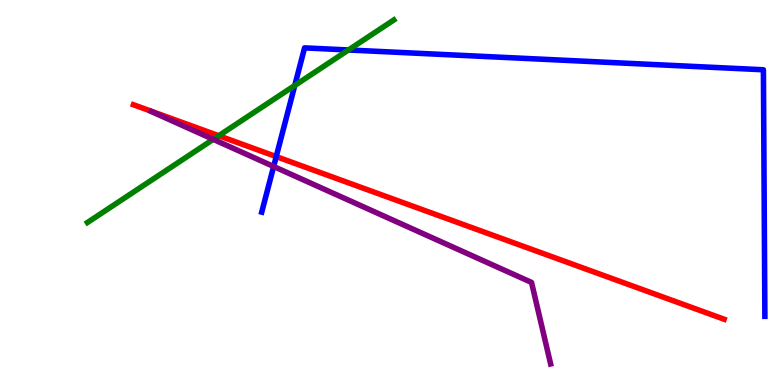[{'lines': ['blue', 'red'], 'intersections': [{'x': 3.56, 'y': 5.93}]}, {'lines': ['green', 'red'], 'intersections': [{'x': 2.82, 'y': 6.47}]}, {'lines': ['purple', 'red'], 'intersections': []}, {'lines': ['blue', 'green'], 'intersections': [{'x': 3.8, 'y': 7.78}, {'x': 4.5, 'y': 8.7}]}, {'lines': ['blue', 'purple'], 'intersections': [{'x': 3.53, 'y': 5.68}]}, {'lines': ['green', 'purple'], 'intersections': [{'x': 2.75, 'y': 6.38}]}]